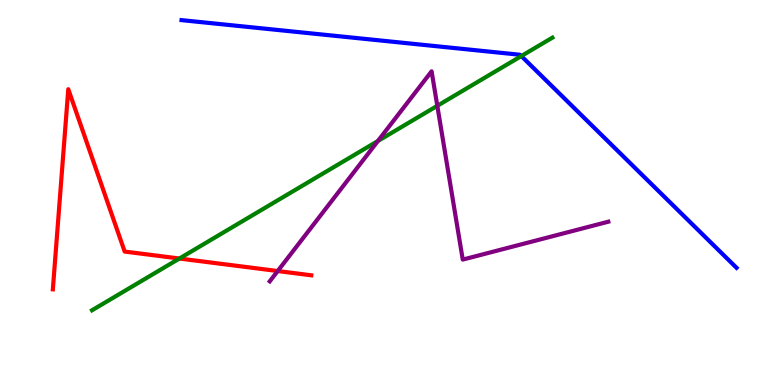[{'lines': ['blue', 'red'], 'intersections': []}, {'lines': ['green', 'red'], 'intersections': [{'x': 2.31, 'y': 3.29}]}, {'lines': ['purple', 'red'], 'intersections': [{'x': 3.58, 'y': 2.96}]}, {'lines': ['blue', 'green'], 'intersections': [{'x': 6.73, 'y': 8.54}]}, {'lines': ['blue', 'purple'], 'intersections': []}, {'lines': ['green', 'purple'], 'intersections': [{'x': 4.88, 'y': 6.34}, {'x': 5.64, 'y': 7.25}]}]